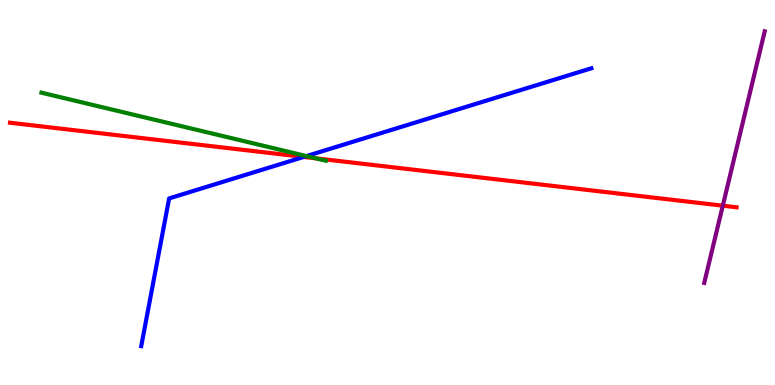[{'lines': ['blue', 'red'], 'intersections': [{'x': 3.92, 'y': 5.92}]}, {'lines': ['green', 'red'], 'intersections': [{'x': 4.07, 'y': 5.89}]}, {'lines': ['purple', 'red'], 'intersections': [{'x': 9.33, 'y': 4.66}]}, {'lines': ['blue', 'green'], 'intersections': [{'x': 3.95, 'y': 5.95}]}, {'lines': ['blue', 'purple'], 'intersections': []}, {'lines': ['green', 'purple'], 'intersections': []}]